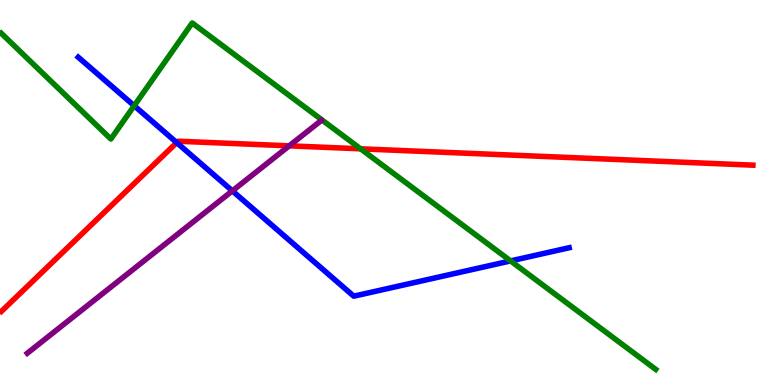[{'lines': ['blue', 'red'], 'intersections': [{'x': 2.28, 'y': 6.3}]}, {'lines': ['green', 'red'], 'intersections': [{'x': 4.65, 'y': 6.13}]}, {'lines': ['purple', 'red'], 'intersections': [{'x': 3.73, 'y': 6.21}]}, {'lines': ['blue', 'green'], 'intersections': [{'x': 1.73, 'y': 7.25}, {'x': 6.59, 'y': 3.22}]}, {'lines': ['blue', 'purple'], 'intersections': [{'x': 3.0, 'y': 5.04}]}, {'lines': ['green', 'purple'], 'intersections': []}]